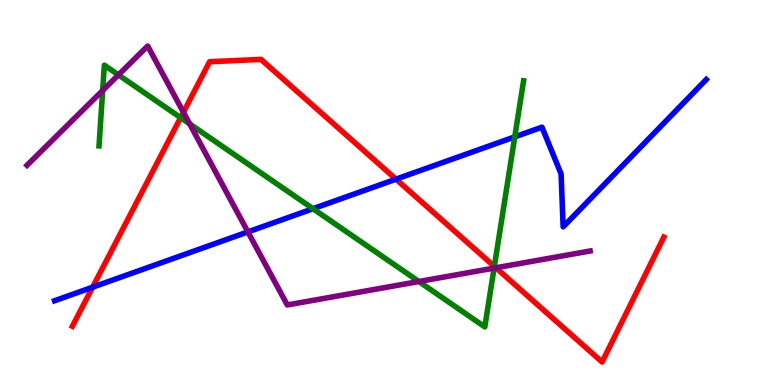[{'lines': ['blue', 'red'], 'intersections': [{'x': 1.2, 'y': 2.54}, {'x': 5.11, 'y': 5.35}]}, {'lines': ['green', 'red'], 'intersections': [{'x': 2.33, 'y': 6.94}, {'x': 6.38, 'y': 3.08}]}, {'lines': ['purple', 'red'], 'intersections': [{'x': 2.37, 'y': 7.08}, {'x': 6.4, 'y': 3.04}]}, {'lines': ['blue', 'green'], 'intersections': [{'x': 4.04, 'y': 4.58}, {'x': 6.64, 'y': 6.44}]}, {'lines': ['blue', 'purple'], 'intersections': [{'x': 3.2, 'y': 3.98}]}, {'lines': ['green', 'purple'], 'intersections': [{'x': 1.32, 'y': 7.65}, {'x': 1.53, 'y': 8.05}, {'x': 2.45, 'y': 6.78}, {'x': 5.4, 'y': 2.69}, {'x': 6.38, 'y': 3.04}]}]